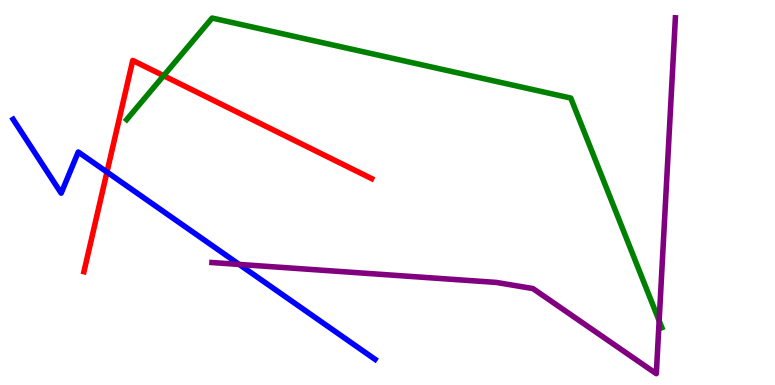[{'lines': ['blue', 'red'], 'intersections': [{'x': 1.38, 'y': 5.53}]}, {'lines': ['green', 'red'], 'intersections': [{'x': 2.11, 'y': 8.03}]}, {'lines': ['purple', 'red'], 'intersections': []}, {'lines': ['blue', 'green'], 'intersections': []}, {'lines': ['blue', 'purple'], 'intersections': [{'x': 3.09, 'y': 3.13}]}, {'lines': ['green', 'purple'], 'intersections': [{'x': 8.51, 'y': 1.67}]}]